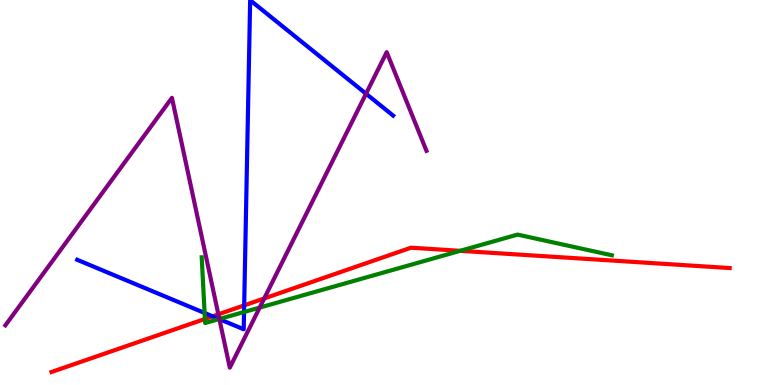[{'lines': ['blue', 'red'], 'intersections': [{'x': 2.74, 'y': 1.78}, {'x': 3.15, 'y': 2.07}]}, {'lines': ['green', 'red'], 'intersections': [{'x': 2.64, 'y': 1.72}, {'x': 5.94, 'y': 3.49}]}, {'lines': ['purple', 'red'], 'intersections': [{'x': 2.82, 'y': 1.84}, {'x': 3.41, 'y': 2.25}]}, {'lines': ['blue', 'green'], 'intersections': [{'x': 2.64, 'y': 1.87}, {'x': 2.83, 'y': 1.71}, {'x': 3.15, 'y': 1.9}]}, {'lines': ['blue', 'purple'], 'intersections': [{'x': 2.83, 'y': 1.71}, {'x': 4.72, 'y': 7.57}]}, {'lines': ['green', 'purple'], 'intersections': [{'x': 2.83, 'y': 1.71}, {'x': 3.35, 'y': 2.01}]}]